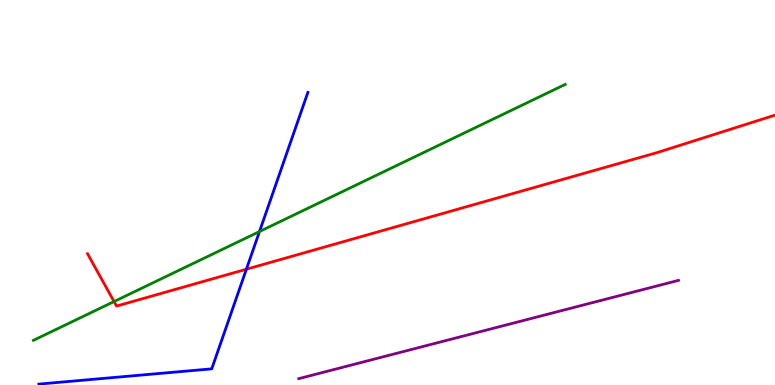[{'lines': ['blue', 'red'], 'intersections': [{'x': 3.18, 'y': 3.01}]}, {'lines': ['green', 'red'], 'intersections': [{'x': 1.47, 'y': 2.17}]}, {'lines': ['purple', 'red'], 'intersections': []}, {'lines': ['blue', 'green'], 'intersections': [{'x': 3.35, 'y': 3.99}]}, {'lines': ['blue', 'purple'], 'intersections': []}, {'lines': ['green', 'purple'], 'intersections': []}]